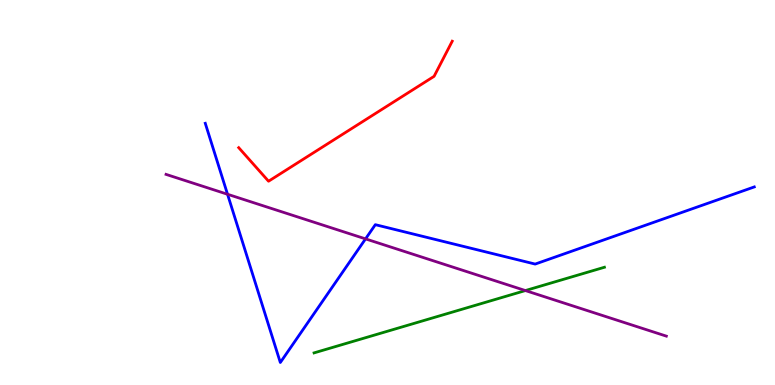[{'lines': ['blue', 'red'], 'intersections': []}, {'lines': ['green', 'red'], 'intersections': []}, {'lines': ['purple', 'red'], 'intersections': []}, {'lines': ['blue', 'green'], 'intersections': []}, {'lines': ['blue', 'purple'], 'intersections': [{'x': 2.94, 'y': 4.95}, {'x': 4.72, 'y': 3.8}]}, {'lines': ['green', 'purple'], 'intersections': [{'x': 6.78, 'y': 2.45}]}]